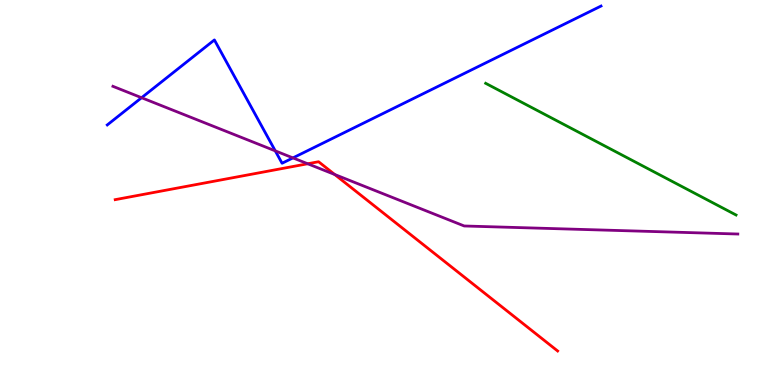[{'lines': ['blue', 'red'], 'intersections': []}, {'lines': ['green', 'red'], 'intersections': []}, {'lines': ['purple', 'red'], 'intersections': [{'x': 3.97, 'y': 5.75}, {'x': 4.32, 'y': 5.47}]}, {'lines': ['blue', 'green'], 'intersections': []}, {'lines': ['blue', 'purple'], 'intersections': [{'x': 1.83, 'y': 7.46}, {'x': 3.55, 'y': 6.08}, {'x': 3.78, 'y': 5.9}]}, {'lines': ['green', 'purple'], 'intersections': []}]